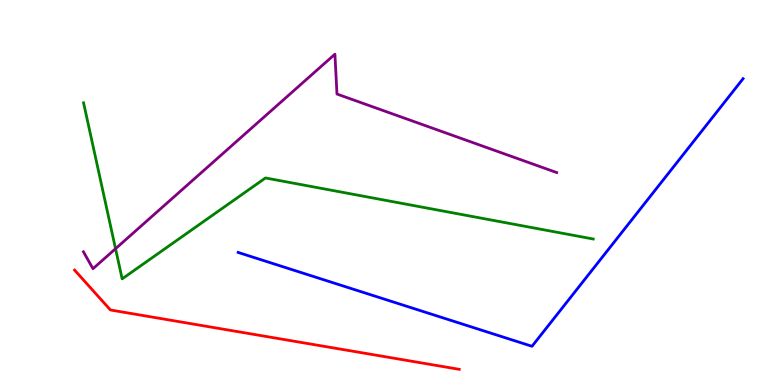[{'lines': ['blue', 'red'], 'intersections': []}, {'lines': ['green', 'red'], 'intersections': []}, {'lines': ['purple', 'red'], 'intersections': []}, {'lines': ['blue', 'green'], 'intersections': []}, {'lines': ['blue', 'purple'], 'intersections': []}, {'lines': ['green', 'purple'], 'intersections': [{'x': 1.49, 'y': 3.54}]}]